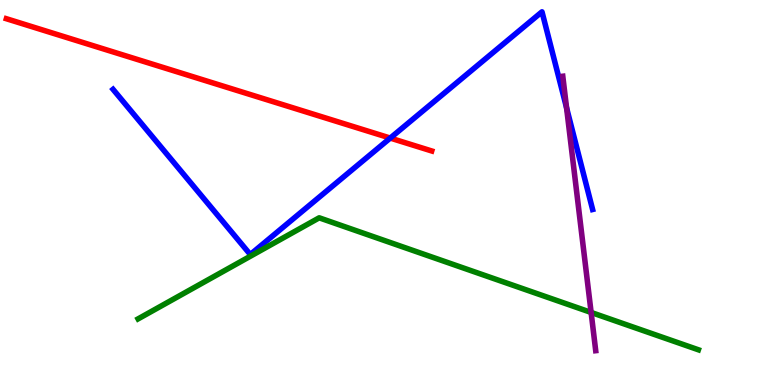[{'lines': ['blue', 'red'], 'intersections': [{'x': 5.04, 'y': 6.41}]}, {'lines': ['green', 'red'], 'intersections': []}, {'lines': ['purple', 'red'], 'intersections': []}, {'lines': ['blue', 'green'], 'intersections': []}, {'lines': ['blue', 'purple'], 'intersections': [{'x': 7.31, 'y': 7.2}]}, {'lines': ['green', 'purple'], 'intersections': [{'x': 7.63, 'y': 1.88}]}]